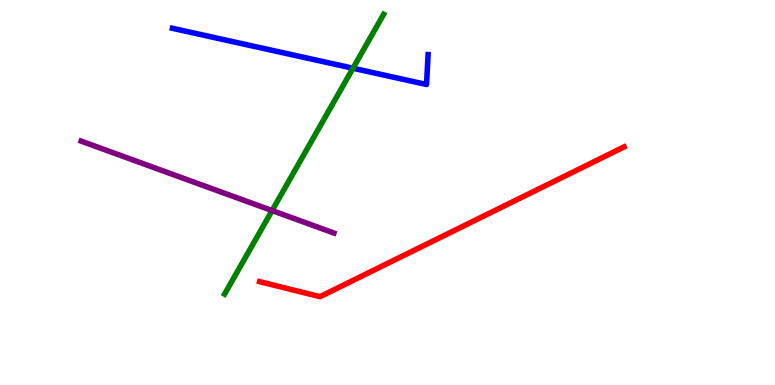[{'lines': ['blue', 'red'], 'intersections': []}, {'lines': ['green', 'red'], 'intersections': []}, {'lines': ['purple', 'red'], 'intersections': []}, {'lines': ['blue', 'green'], 'intersections': [{'x': 4.55, 'y': 8.23}]}, {'lines': ['blue', 'purple'], 'intersections': []}, {'lines': ['green', 'purple'], 'intersections': [{'x': 3.51, 'y': 4.53}]}]